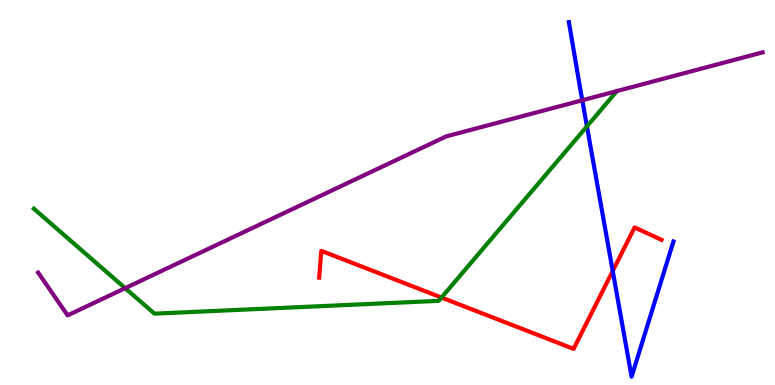[{'lines': ['blue', 'red'], 'intersections': [{'x': 7.91, 'y': 2.96}]}, {'lines': ['green', 'red'], 'intersections': [{'x': 5.7, 'y': 2.27}]}, {'lines': ['purple', 'red'], 'intersections': []}, {'lines': ['blue', 'green'], 'intersections': [{'x': 7.57, 'y': 6.72}]}, {'lines': ['blue', 'purple'], 'intersections': [{'x': 7.51, 'y': 7.4}]}, {'lines': ['green', 'purple'], 'intersections': [{'x': 1.62, 'y': 2.52}]}]